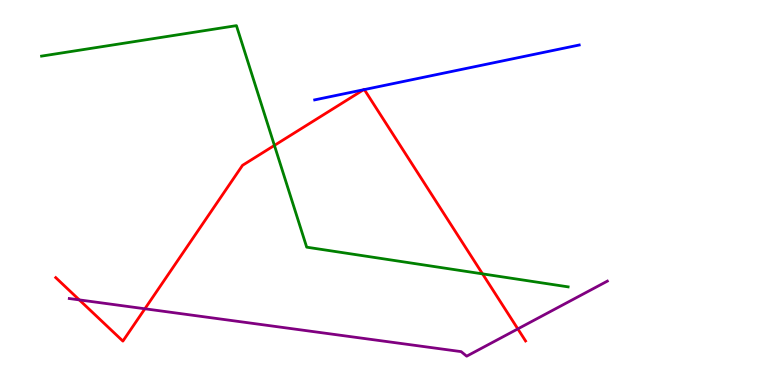[{'lines': ['blue', 'red'], 'intersections': [{'x': 4.69, 'y': 7.67}, {'x': 4.7, 'y': 7.67}]}, {'lines': ['green', 'red'], 'intersections': [{'x': 3.54, 'y': 6.22}, {'x': 6.23, 'y': 2.89}]}, {'lines': ['purple', 'red'], 'intersections': [{'x': 1.02, 'y': 2.21}, {'x': 1.87, 'y': 1.98}, {'x': 6.68, 'y': 1.46}]}, {'lines': ['blue', 'green'], 'intersections': []}, {'lines': ['blue', 'purple'], 'intersections': []}, {'lines': ['green', 'purple'], 'intersections': []}]